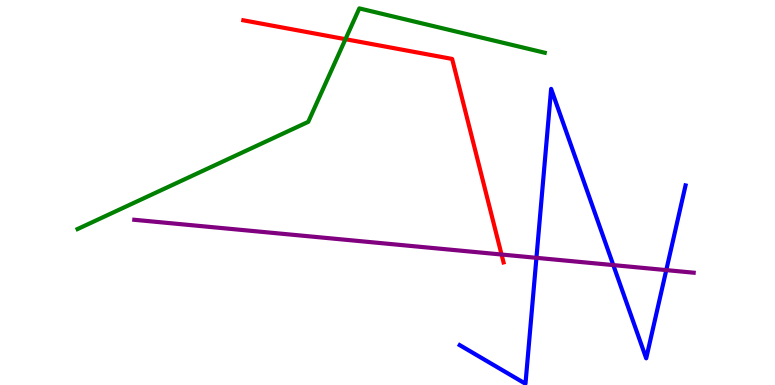[{'lines': ['blue', 'red'], 'intersections': []}, {'lines': ['green', 'red'], 'intersections': [{'x': 4.46, 'y': 8.98}]}, {'lines': ['purple', 'red'], 'intersections': [{'x': 6.47, 'y': 3.39}]}, {'lines': ['blue', 'green'], 'intersections': []}, {'lines': ['blue', 'purple'], 'intersections': [{'x': 6.92, 'y': 3.3}, {'x': 7.91, 'y': 3.11}, {'x': 8.6, 'y': 2.98}]}, {'lines': ['green', 'purple'], 'intersections': []}]